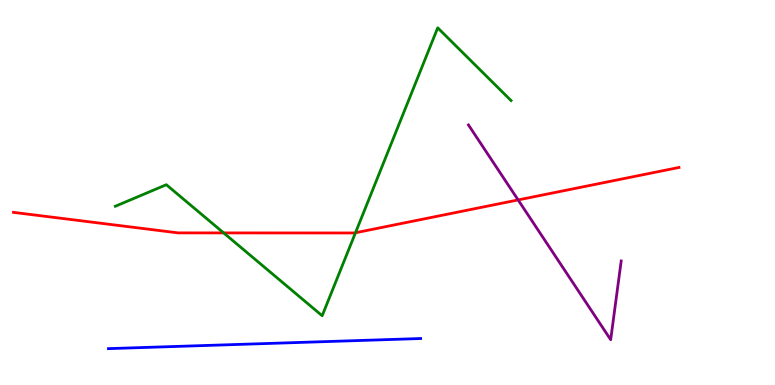[{'lines': ['blue', 'red'], 'intersections': []}, {'lines': ['green', 'red'], 'intersections': [{'x': 2.89, 'y': 3.95}, {'x': 4.59, 'y': 3.95}]}, {'lines': ['purple', 'red'], 'intersections': [{'x': 6.69, 'y': 4.81}]}, {'lines': ['blue', 'green'], 'intersections': []}, {'lines': ['blue', 'purple'], 'intersections': []}, {'lines': ['green', 'purple'], 'intersections': []}]